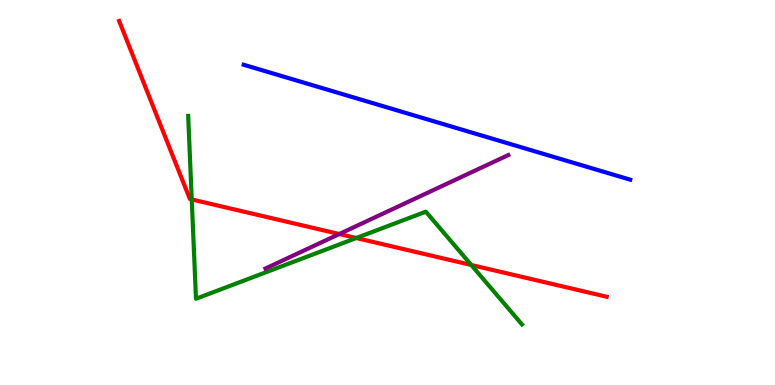[{'lines': ['blue', 'red'], 'intersections': []}, {'lines': ['green', 'red'], 'intersections': [{'x': 2.47, 'y': 4.82}, {'x': 4.6, 'y': 3.82}, {'x': 6.08, 'y': 3.12}]}, {'lines': ['purple', 'red'], 'intersections': [{'x': 4.38, 'y': 3.92}]}, {'lines': ['blue', 'green'], 'intersections': []}, {'lines': ['blue', 'purple'], 'intersections': []}, {'lines': ['green', 'purple'], 'intersections': []}]